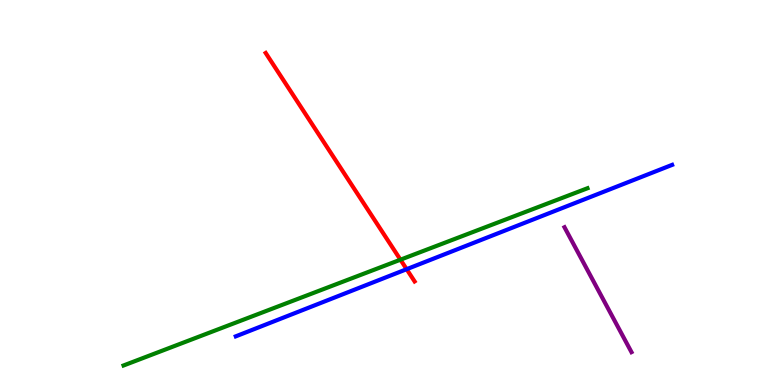[{'lines': ['blue', 'red'], 'intersections': [{'x': 5.25, 'y': 3.01}]}, {'lines': ['green', 'red'], 'intersections': [{'x': 5.17, 'y': 3.25}]}, {'lines': ['purple', 'red'], 'intersections': []}, {'lines': ['blue', 'green'], 'intersections': []}, {'lines': ['blue', 'purple'], 'intersections': []}, {'lines': ['green', 'purple'], 'intersections': []}]